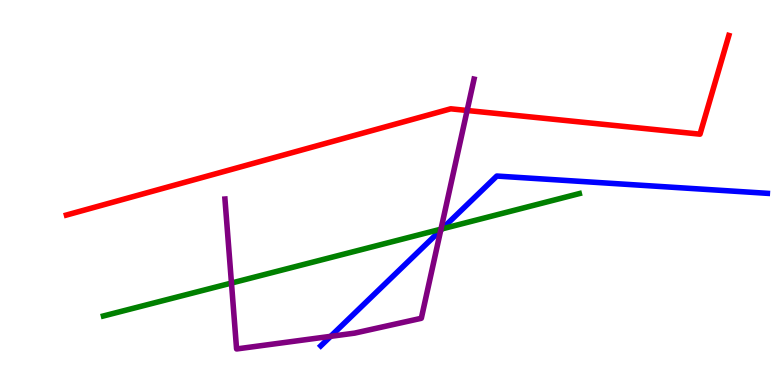[{'lines': ['blue', 'red'], 'intersections': []}, {'lines': ['green', 'red'], 'intersections': []}, {'lines': ['purple', 'red'], 'intersections': [{'x': 6.03, 'y': 7.13}]}, {'lines': ['blue', 'green'], 'intersections': [{'x': 5.7, 'y': 4.05}]}, {'lines': ['blue', 'purple'], 'intersections': [{'x': 4.27, 'y': 1.26}, {'x': 5.69, 'y': 4.02}]}, {'lines': ['green', 'purple'], 'intersections': [{'x': 2.99, 'y': 2.65}, {'x': 5.69, 'y': 4.05}]}]